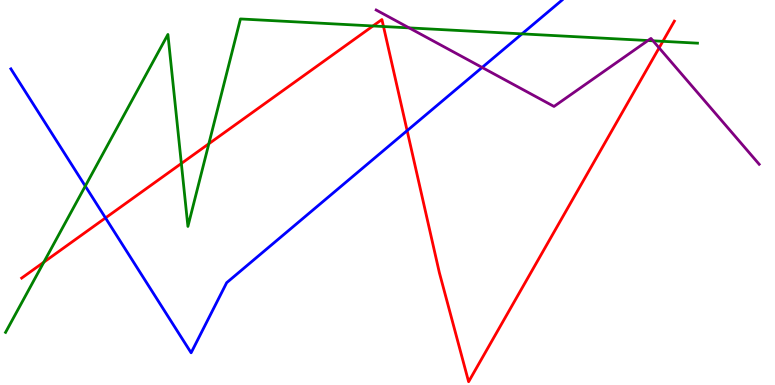[{'lines': ['blue', 'red'], 'intersections': [{'x': 1.36, 'y': 4.34}, {'x': 5.25, 'y': 6.61}]}, {'lines': ['green', 'red'], 'intersections': [{'x': 0.565, 'y': 3.19}, {'x': 2.34, 'y': 5.75}, {'x': 2.69, 'y': 6.27}, {'x': 4.81, 'y': 9.33}, {'x': 4.95, 'y': 9.31}, {'x': 8.55, 'y': 8.93}]}, {'lines': ['purple', 'red'], 'intersections': [{'x': 8.5, 'y': 8.76}]}, {'lines': ['blue', 'green'], 'intersections': [{'x': 1.1, 'y': 5.17}, {'x': 6.74, 'y': 9.12}]}, {'lines': ['blue', 'purple'], 'intersections': [{'x': 6.22, 'y': 8.25}]}, {'lines': ['green', 'purple'], 'intersections': [{'x': 5.28, 'y': 9.28}, {'x': 8.36, 'y': 8.95}, {'x': 8.43, 'y': 8.94}]}]